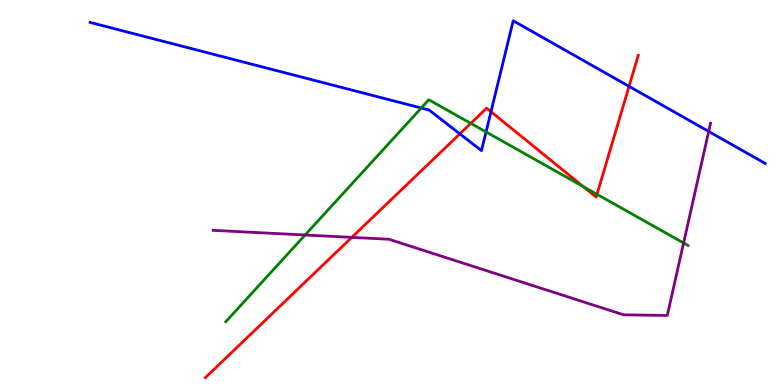[{'lines': ['blue', 'red'], 'intersections': [{'x': 5.93, 'y': 6.52}, {'x': 6.34, 'y': 7.1}, {'x': 8.12, 'y': 7.76}]}, {'lines': ['green', 'red'], 'intersections': [{'x': 6.07, 'y': 6.8}, {'x': 7.53, 'y': 5.15}, {'x': 7.7, 'y': 4.95}]}, {'lines': ['purple', 'red'], 'intersections': [{'x': 4.54, 'y': 3.83}]}, {'lines': ['blue', 'green'], 'intersections': [{'x': 5.44, 'y': 7.19}, {'x': 6.27, 'y': 6.57}]}, {'lines': ['blue', 'purple'], 'intersections': [{'x': 9.14, 'y': 6.59}]}, {'lines': ['green', 'purple'], 'intersections': [{'x': 3.94, 'y': 3.9}, {'x': 8.82, 'y': 3.69}]}]